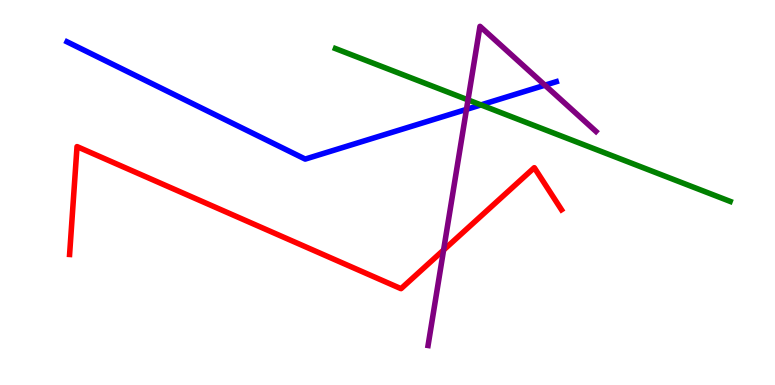[{'lines': ['blue', 'red'], 'intersections': []}, {'lines': ['green', 'red'], 'intersections': []}, {'lines': ['purple', 'red'], 'intersections': [{'x': 5.72, 'y': 3.51}]}, {'lines': ['blue', 'green'], 'intersections': [{'x': 6.21, 'y': 7.28}]}, {'lines': ['blue', 'purple'], 'intersections': [{'x': 6.02, 'y': 7.16}, {'x': 7.03, 'y': 7.79}]}, {'lines': ['green', 'purple'], 'intersections': [{'x': 6.04, 'y': 7.41}]}]